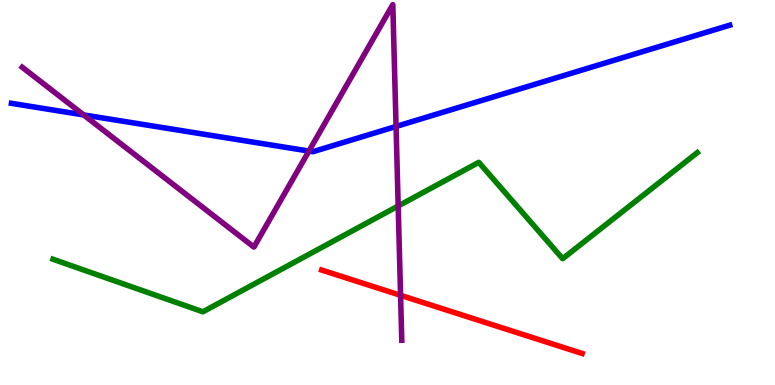[{'lines': ['blue', 'red'], 'intersections': []}, {'lines': ['green', 'red'], 'intersections': []}, {'lines': ['purple', 'red'], 'intersections': [{'x': 5.17, 'y': 2.33}]}, {'lines': ['blue', 'green'], 'intersections': []}, {'lines': ['blue', 'purple'], 'intersections': [{'x': 1.08, 'y': 7.01}, {'x': 3.99, 'y': 6.08}, {'x': 5.11, 'y': 6.72}]}, {'lines': ['green', 'purple'], 'intersections': [{'x': 5.14, 'y': 4.65}]}]